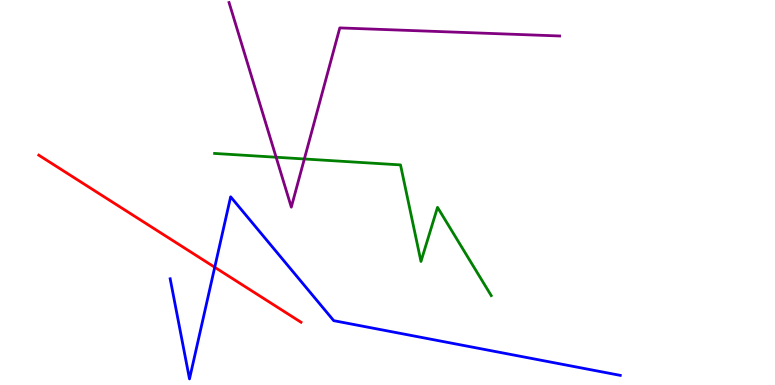[{'lines': ['blue', 'red'], 'intersections': [{'x': 2.77, 'y': 3.06}]}, {'lines': ['green', 'red'], 'intersections': []}, {'lines': ['purple', 'red'], 'intersections': []}, {'lines': ['blue', 'green'], 'intersections': []}, {'lines': ['blue', 'purple'], 'intersections': []}, {'lines': ['green', 'purple'], 'intersections': [{'x': 3.56, 'y': 5.92}, {'x': 3.93, 'y': 5.87}]}]